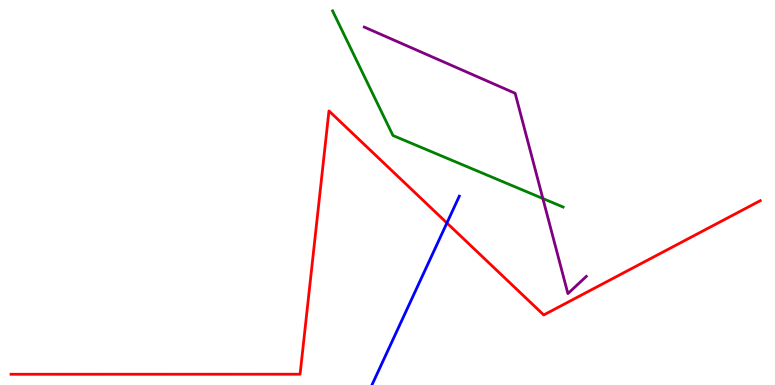[{'lines': ['blue', 'red'], 'intersections': [{'x': 5.77, 'y': 4.21}]}, {'lines': ['green', 'red'], 'intersections': []}, {'lines': ['purple', 'red'], 'intersections': []}, {'lines': ['blue', 'green'], 'intersections': []}, {'lines': ['blue', 'purple'], 'intersections': []}, {'lines': ['green', 'purple'], 'intersections': [{'x': 7.0, 'y': 4.84}]}]